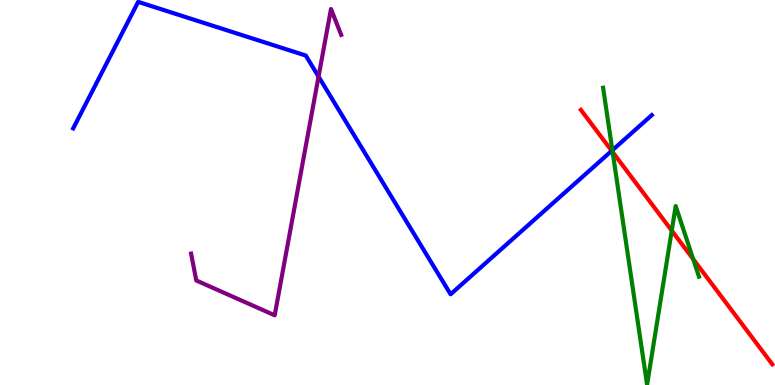[{'lines': ['blue', 'red'], 'intersections': [{'x': 7.89, 'y': 6.08}]}, {'lines': ['green', 'red'], 'intersections': [{'x': 7.9, 'y': 6.05}, {'x': 8.67, 'y': 4.01}, {'x': 8.94, 'y': 3.27}]}, {'lines': ['purple', 'red'], 'intersections': []}, {'lines': ['blue', 'green'], 'intersections': [{'x': 7.9, 'y': 6.1}]}, {'lines': ['blue', 'purple'], 'intersections': [{'x': 4.11, 'y': 8.01}]}, {'lines': ['green', 'purple'], 'intersections': []}]